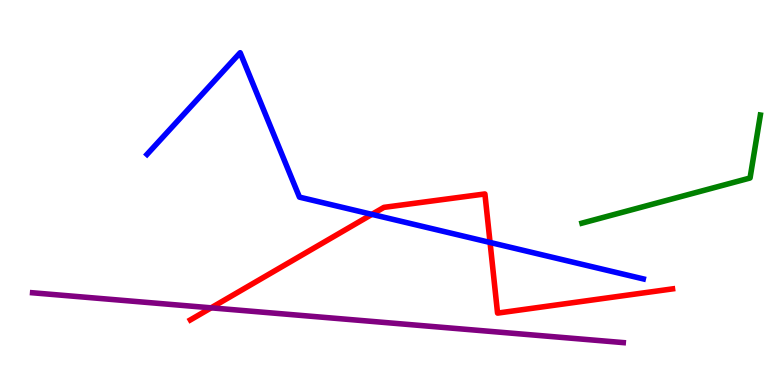[{'lines': ['blue', 'red'], 'intersections': [{'x': 4.8, 'y': 4.43}, {'x': 6.32, 'y': 3.7}]}, {'lines': ['green', 'red'], 'intersections': []}, {'lines': ['purple', 'red'], 'intersections': [{'x': 2.72, 'y': 2.0}]}, {'lines': ['blue', 'green'], 'intersections': []}, {'lines': ['blue', 'purple'], 'intersections': []}, {'lines': ['green', 'purple'], 'intersections': []}]